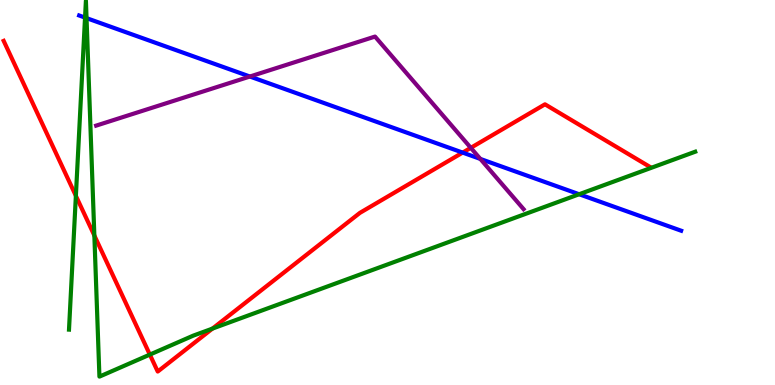[{'lines': ['blue', 'red'], 'intersections': [{'x': 5.97, 'y': 6.04}]}, {'lines': ['green', 'red'], 'intersections': [{'x': 0.979, 'y': 4.91}, {'x': 1.22, 'y': 3.88}, {'x': 1.93, 'y': 0.79}, {'x': 2.74, 'y': 1.46}]}, {'lines': ['purple', 'red'], 'intersections': [{'x': 6.07, 'y': 6.16}]}, {'lines': ['blue', 'green'], 'intersections': [{'x': 1.1, 'y': 9.54}, {'x': 1.12, 'y': 9.53}, {'x': 7.47, 'y': 4.95}]}, {'lines': ['blue', 'purple'], 'intersections': [{'x': 3.22, 'y': 8.01}, {'x': 6.2, 'y': 5.87}]}, {'lines': ['green', 'purple'], 'intersections': []}]